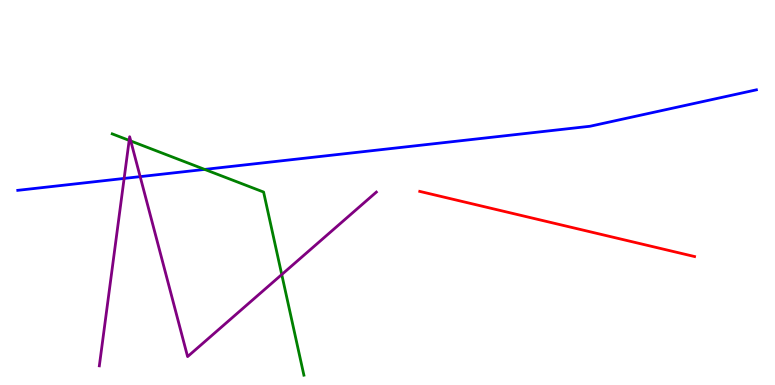[{'lines': ['blue', 'red'], 'intersections': []}, {'lines': ['green', 'red'], 'intersections': []}, {'lines': ['purple', 'red'], 'intersections': []}, {'lines': ['blue', 'green'], 'intersections': [{'x': 2.64, 'y': 5.6}]}, {'lines': ['blue', 'purple'], 'intersections': [{'x': 1.6, 'y': 5.37}, {'x': 1.81, 'y': 5.41}]}, {'lines': ['green', 'purple'], 'intersections': [{'x': 1.67, 'y': 6.35}, {'x': 1.69, 'y': 6.34}, {'x': 3.64, 'y': 2.87}]}]